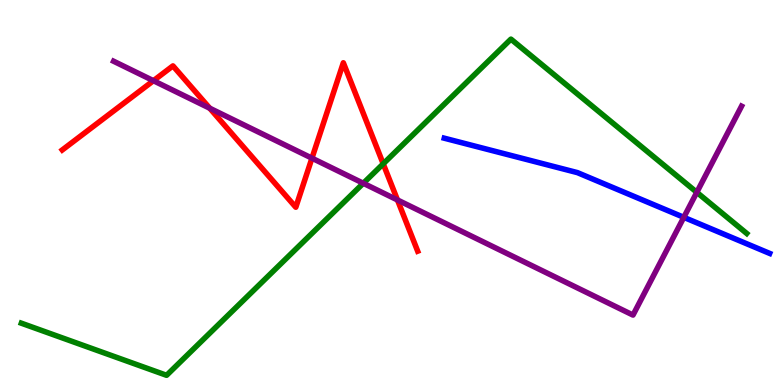[{'lines': ['blue', 'red'], 'intersections': []}, {'lines': ['green', 'red'], 'intersections': [{'x': 4.94, 'y': 5.74}]}, {'lines': ['purple', 'red'], 'intersections': [{'x': 1.98, 'y': 7.9}, {'x': 2.71, 'y': 7.19}, {'x': 4.03, 'y': 5.89}, {'x': 5.13, 'y': 4.81}]}, {'lines': ['blue', 'green'], 'intersections': []}, {'lines': ['blue', 'purple'], 'intersections': [{'x': 8.82, 'y': 4.36}]}, {'lines': ['green', 'purple'], 'intersections': [{'x': 4.69, 'y': 5.24}, {'x': 8.99, 'y': 5.0}]}]